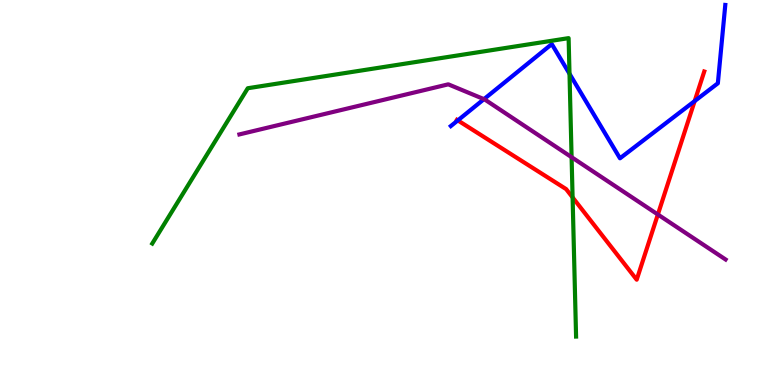[{'lines': ['blue', 'red'], 'intersections': [{'x': 5.91, 'y': 6.87}, {'x': 8.96, 'y': 7.37}]}, {'lines': ['green', 'red'], 'intersections': [{'x': 7.39, 'y': 4.87}]}, {'lines': ['purple', 'red'], 'intersections': [{'x': 8.49, 'y': 4.43}]}, {'lines': ['blue', 'green'], 'intersections': [{'x': 7.35, 'y': 8.08}]}, {'lines': ['blue', 'purple'], 'intersections': [{'x': 6.24, 'y': 7.42}]}, {'lines': ['green', 'purple'], 'intersections': [{'x': 7.38, 'y': 5.92}]}]